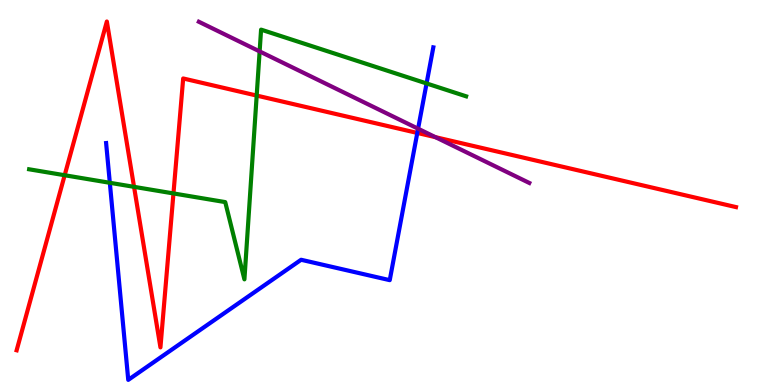[{'lines': ['blue', 'red'], 'intersections': [{'x': 5.38, 'y': 6.55}]}, {'lines': ['green', 'red'], 'intersections': [{'x': 0.834, 'y': 5.45}, {'x': 1.73, 'y': 5.15}, {'x': 2.24, 'y': 4.98}, {'x': 3.31, 'y': 7.52}]}, {'lines': ['purple', 'red'], 'intersections': [{'x': 5.62, 'y': 6.44}]}, {'lines': ['blue', 'green'], 'intersections': [{'x': 1.42, 'y': 5.25}, {'x': 5.5, 'y': 7.83}]}, {'lines': ['blue', 'purple'], 'intersections': [{'x': 5.39, 'y': 6.66}]}, {'lines': ['green', 'purple'], 'intersections': [{'x': 3.35, 'y': 8.66}]}]